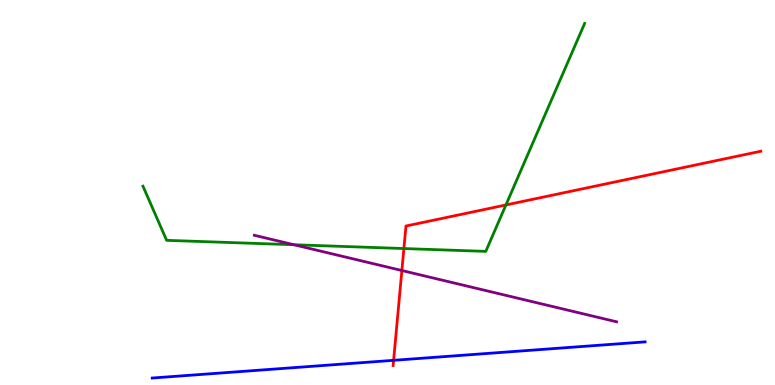[{'lines': ['blue', 'red'], 'intersections': [{'x': 5.08, 'y': 0.641}]}, {'lines': ['green', 'red'], 'intersections': [{'x': 5.21, 'y': 3.54}, {'x': 6.53, 'y': 4.68}]}, {'lines': ['purple', 'red'], 'intersections': [{'x': 5.19, 'y': 2.97}]}, {'lines': ['blue', 'green'], 'intersections': []}, {'lines': ['blue', 'purple'], 'intersections': []}, {'lines': ['green', 'purple'], 'intersections': [{'x': 3.79, 'y': 3.64}]}]